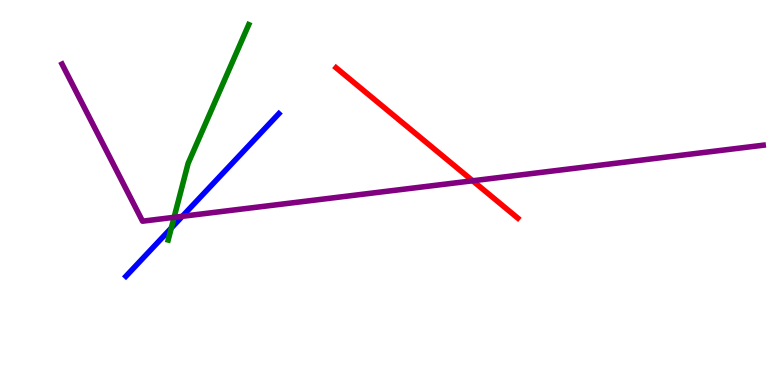[{'lines': ['blue', 'red'], 'intersections': []}, {'lines': ['green', 'red'], 'intersections': []}, {'lines': ['purple', 'red'], 'intersections': [{'x': 6.1, 'y': 5.3}]}, {'lines': ['blue', 'green'], 'intersections': [{'x': 2.21, 'y': 4.08}]}, {'lines': ['blue', 'purple'], 'intersections': [{'x': 2.35, 'y': 4.38}]}, {'lines': ['green', 'purple'], 'intersections': [{'x': 2.25, 'y': 4.36}]}]